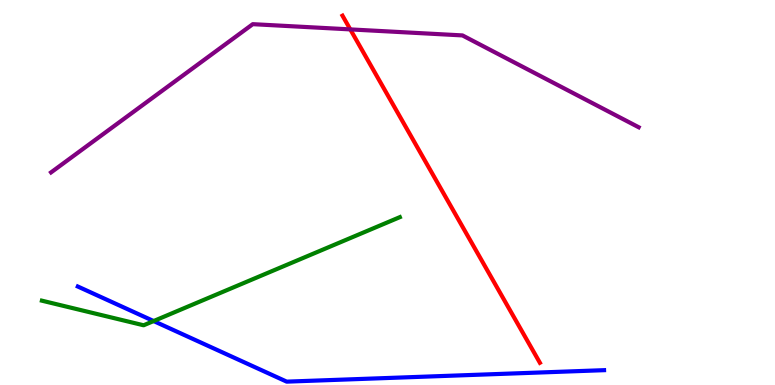[{'lines': ['blue', 'red'], 'intersections': []}, {'lines': ['green', 'red'], 'intersections': []}, {'lines': ['purple', 'red'], 'intersections': [{'x': 4.52, 'y': 9.24}]}, {'lines': ['blue', 'green'], 'intersections': [{'x': 1.98, 'y': 1.66}]}, {'lines': ['blue', 'purple'], 'intersections': []}, {'lines': ['green', 'purple'], 'intersections': []}]